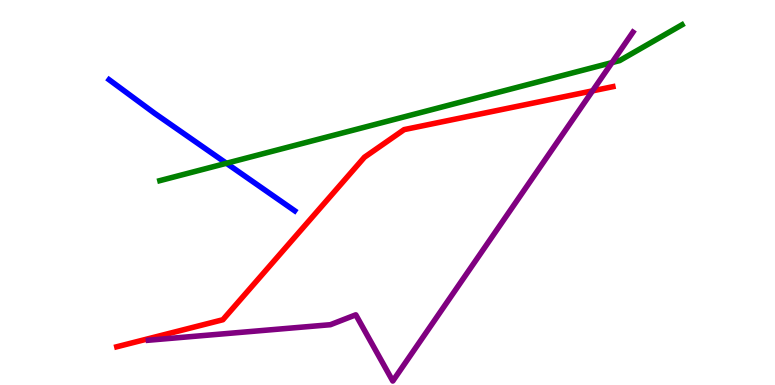[{'lines': ['blue', 'red'], 'intersections': []}, {'lines': ['green', 'red'], 'intersections': []}, {'lines': ['purple', 'red'], 'intersections': [{'x': 7.65, 'y': 7.64}]}, {'lines': ['blue', 'green'], 'intersections': [{'x': 2.92, 'y': 5.76}]}, {'lines': ['blue', 'purple'], 'intersections': []}, {'lines': ['green', 'purple'], 'intersections': [{'x': 7.9, 'y': 8.37}]}]